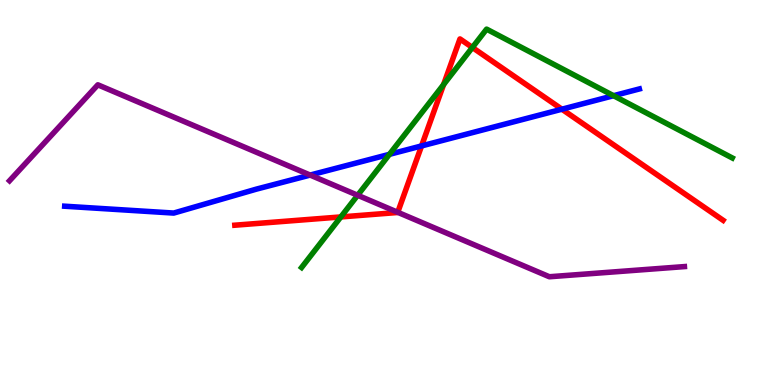[{'lines': ['blue', 'red'], 'intersections': [{'x': 5.44, 'y': 6.21}, {'x': 7.25, 'y': 7.16}]}, {'lines': ['green', 'red'], 'intersections': [{'x': 4.4, 'y': 4.37}, {'x': 5.72, 'y': 7.8}, {'x': 6.1, 'y': 8.77}]}, {'lines': ['purple', 'red'], 'intersections': [{'x': 5.13, 'y': 4.49}]}, {'lines': ['blue', 'green'], 'intersections': [{'x': 5.02, 'y': 5.99}, {'x': 7.92, 'y': 7.51}]}, {'lines': ['blue', 'purple'], 'intersections': [{'x': 4.0, 'y': 5.45}]}, {'lines': ['green', 'purple'], 'intersections': [{'x': 4.61, 'y': 4.93}]}]